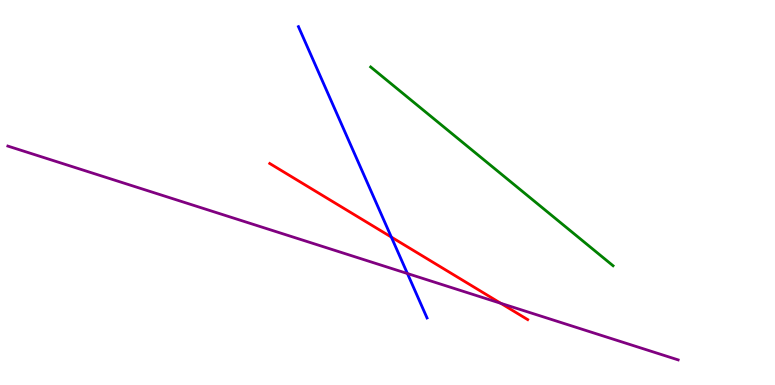[{'lines': ['blue', 'red'], 'intersections': [{'x': 5.05, 'y': 3.84}]}, {'lines': ['green', 'red'], 'intersections': []}, {'lines': ['purple', 'red'], 'intersections': [{'x': 6.46, 'y': 2.12}]}, {'lines': ['blue', 'green'], 'intersections': []}, {'lines': ['blue', 'purple'], 'intersections': [{'x': 5.26, 'y': 2.9}]}, {'lines': ['green', 'purple'], 'intersections': []}]